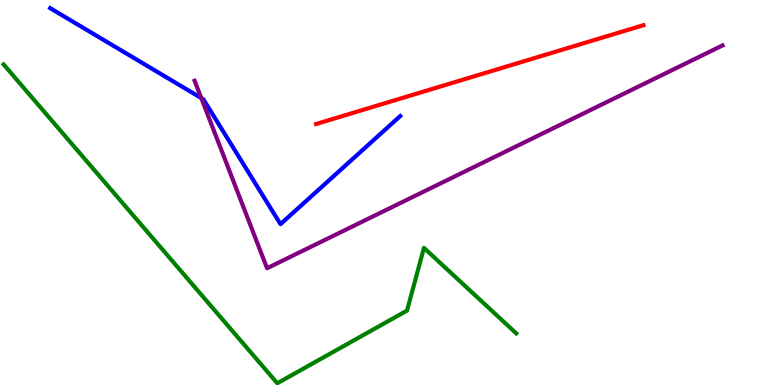[{'lines': ['blue', 'red'], 'intersections': []}, {'lines': ['green', 'red'], 'intersections': []}, {'lines': ['purple', 'red'], 'intersections': []}, {'lines': ['blue', 'green'], 'intersections': []}, {'lines': ['blue', 'purple'], 'intersections': [{'x': 2.6, 'y': 7.45}]}, {'lines': ['green', 'purple'], 'intersections': []}]